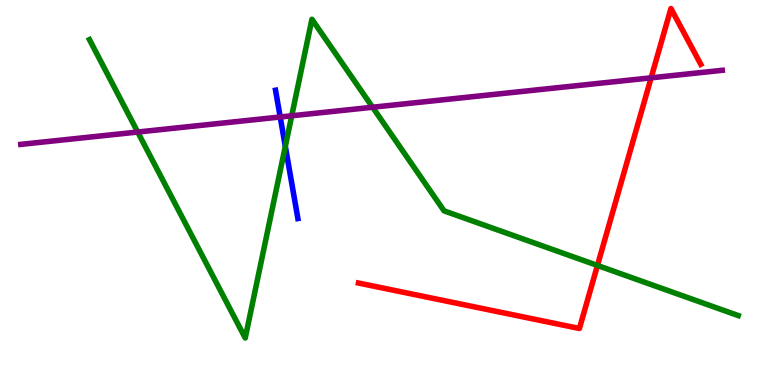[{'lines': ['blue', 'red'], 'intersections': []}, {'lines': ['green', 'red'], 'intersections': [{'x': 7.71, 'y': 3.11}]}, {'lines': ['purple', 'red'], 'intersections': [{'x': 8.4, 'y': 7.98}]}, {'lines': ['blue', 'green'], 'intersections': [{'x': 3.68, 'y': 6.2}]}, {'lines': ['blue', 'purple'], 'intersections': [{'x': 3.62, 'y': 6.96}]}, {'lines': ['green', 'purple'], 'intersections': [{'x': 1.78, 'y': 6.57}, {'x': 3.76, 'y': 6.99}, {'x': 4.81, 'y': 7.21}]}]